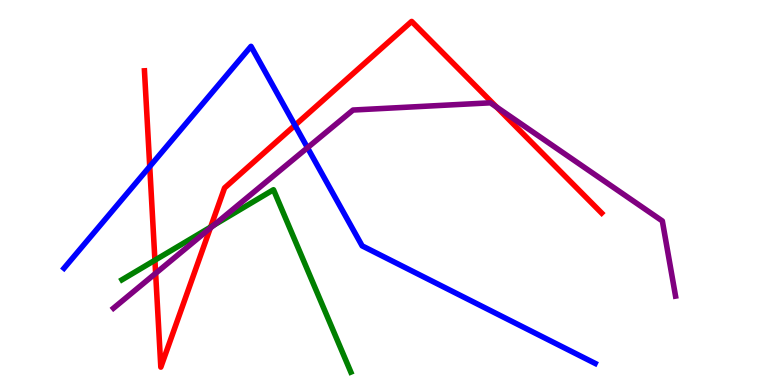[{'lines': ['blue', 'red'], 'intersections': [{'x': 1.93, 'y': 5.67}, {'x': 3.81, 'y': 6.75}]}, {'lines': ['green', 'red'], 'intersections': [{'x': 2.0, 'y': 3.24}, {'x': 2.72, 'y': 4.1}]}, {'lines': ['purple', 'red'], 'intersections': [{'x': 2.01, 'y': 2.9}, {'x': 2.71, 'y': 4.07}, {'x': 6.41, 'y': 7.22}]}, {'lines': ['blue', 'green'], 'intersections': []}, {'lines': ['blue', 'purple'], 'intersections': [{'x': 3.97, 'y': 6.16}]}, {'lines': ['green', 'purple'], 'intersections': [{'x': 2.76, 'y': 4.15}]}]